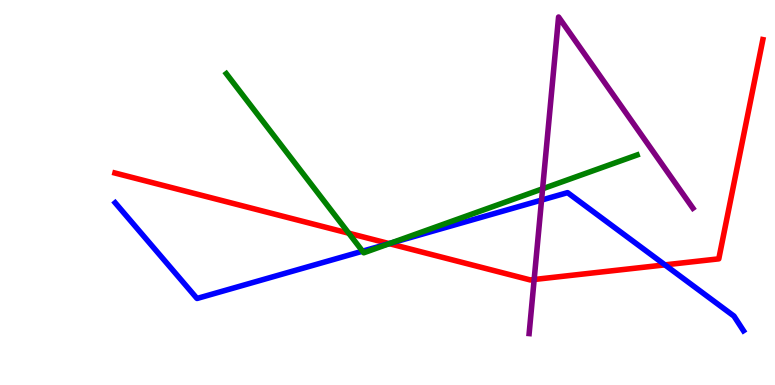[{'lines': ['blue', 'red'], 'intersections': [{'x': 5.02, 'y': 3.67}, {'x': 8.58, 'y': 3.12}]}, {'lines': ['green', 'red'], 'intersections': [{'x': 4.5, 'y': 3.94}, {'x': 5.02, 'y': 3.67}]}, {'lines': ['purple', 'red'], 'intersections': [{'x': 6.89, 'y': 2.74}]}, {'lines': ['blue', 'green'], 'intersections': [{'x': 4.68, 'y': 3.48}, {'x': 5.04, 'y': 3.68}]}, {'lines': ['blue', 'purple'], 'intersections': [{'x': 6.99, 'y': 4.8}]}, {'lines': ['green', 'purple'], 'intersections': [{'x': 7.0, 'y': 5.1}]}]